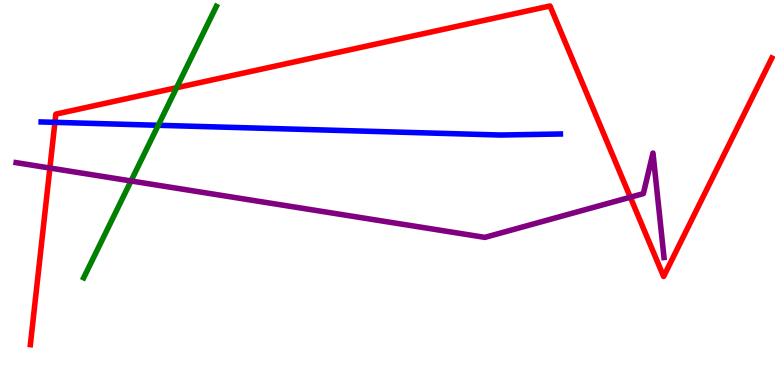[{'lines': ['blue', 'red'], 'intersections': [{'x': 0.709, 'y': 6.82}]}, {'lines': ['green', 'red'], 'intersections': [{'x': 2.28, 'y': 7.72}]}, {'lines': ['purple', 'red'], 'intersections': [{'x': 0.644, 'y': 5.64}, {'x': 8.13, 'y': 4.88}]}, {'lines': ['blue', 'green'], 'intersections': [{'x': 2.04, 'y': 6.75}]}, {'lines': ['blue', 'purple'], 'intersections': []}, {'lines': ['green', 'purple'], 'intersections': [{'x': 1.69, 'y': 5.3}]}]